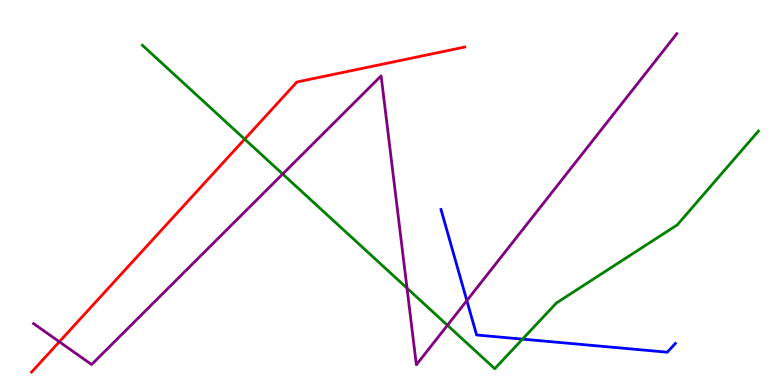[{'lines': ['blue', 'red'], 'intersections': []}, {'lines': ['green', 'red'], 'intersections': [{'x': 3.16, 'y': 6.39}]}, {'lines': ['purple', 'red'], 'intersections': [{'x': 0.766, 'y': 1.12}]}, {'lines': ['blue', 'green'], 'intersections': [{'x': 6.74, 'y': 1.19}]}, {'lines': ['blue', 'purple'], 'intersections': [{'x': 6.02, 'y': 2.19}]}, {'lines': ['green', 'purple'], 'intersections': [{'x': 3.65, 'y': 5.48}, {'x': 5.25, 'y': 2.52}, {'x': 5.77, 'y': 1.55}]}]